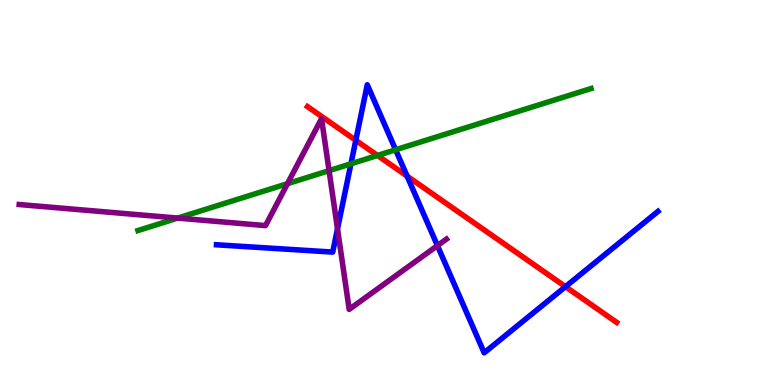[{'lines': ['blue', 'red'], 'intersections': [{'x': 4.59, 'y': 6.36}, {'x': 5.25, 'y': 5.43}, {'x': 7.3, 'y': 2.55}]}, {'lines': ['green', 'red'], 'intersections': [{'x': 4.87, 'y': 5.96}]}, {'lines': ['purple', 'red'], 'intersections': []}, {'lines': ['blue', 'green'], 'intersections': [{'x': 4.53, 'y': 5.75}, {'x': 5.1, 'y': 6.11}]}, {'lines': ['blue', 'purple'], 'intersections': [{'x': 4.35, 'y': 4.06}, {'x': 5.64, 'y': 3.62}]}, {'lines': ['green', 'purple'], 'intersections': [{'x': 2.29, 'y': 4.34}, {'x': 3.71, 'y': 5.23}, {'x': 4.25, 'y': 5.57}]}]